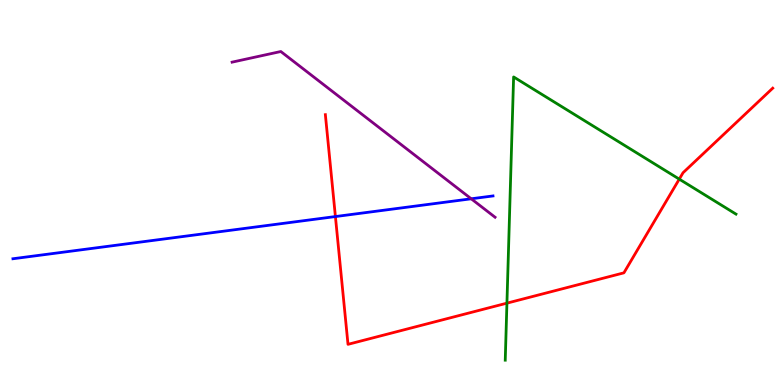[{'lines': ['blue', 'red'], 'intersections': [{'x': 4.33, 'y': 4.38}]}, {'lines': ['green', 'red'], 'intersections': [{'x': 6.54, 'y': 2.13}, {'x': 8.76, 'y': 5.35}]}, {'lines': ['purple', 'red'], 'intersections': []}, {'lines': ['blue', 'green'], 'intersections': []}, {'lines': ['blue', 'purple'], 'intersections': [{'x': 6.08, 'y': 4.84}]}, {'lines': ['green', 'purple'], 'intersections': []}]